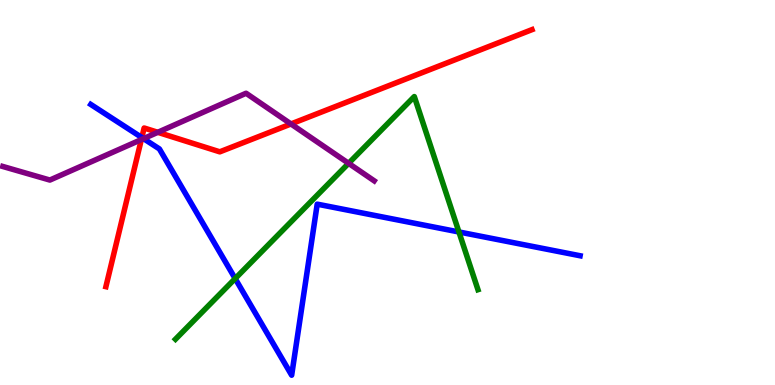[{'lines': ['blue', 'red'], 'intersections': [{'x': 1.83, 'y': 6.43}]}, {'lines': ['green', 'red'], 'intersections': []}, {'lines': ['purple', 'red'], 'intersections': [{'x': 1.82, 'y': 6.37}, {'x': 2.04, 'y': 6.56}, {'x': 3.75, 'y': 6.78}]}, {'lines': ['blue', 'green'], 'intersections': [{'x': 3.03, 'y': 2.76}, {'x': 5.92, 'y': 3.97}]}, {'lines': ['blue', 'purple'], 'intersections': [{'x': 1.85, 'y': 6.4}]}, {'lines': ['green', 'purple'], 'intersections': [{'x': 4.5, 'y': 5.76}]}]